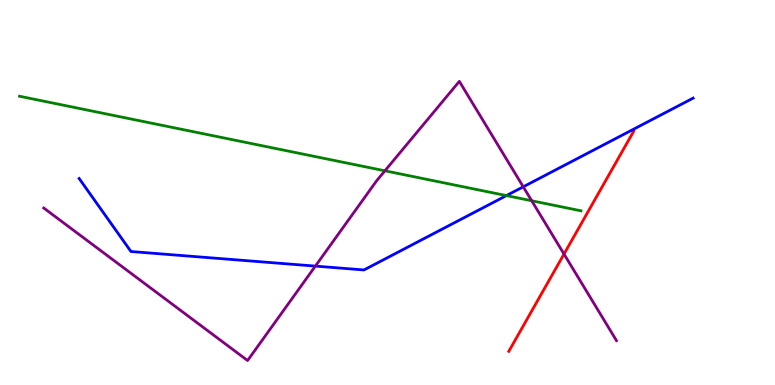[{'lines': ['blue', 'red'], 'intersections': []}, {'lines': ['green', 'red'], 'intersections': []}, {'lines': ['purple', 'red'], 'intersections': [{'x': 7.28, 'y': 3.4}]}, {'lines': ['blue', 'green'], 'intersections': [{'x': 6.53, 'y': 4.92}]}, {'lines': ['blue', 'purple'], 'intersections': [{'x': 4.07, 'y': 3.09}, {'x': 6.75, 'y': 5.15}]}, {'lines': ['green', 'purple'], 'intersections': [{'x': 4.97, 'y': 5.56}, {'x': 6.86, 'y': 4.79}]}]